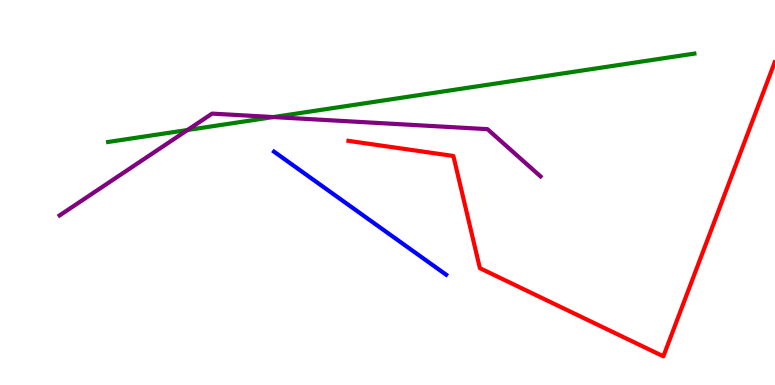[{'lines': ['blue', 'red'], 'intersections': []}, {'lines': ['green', 'red'], 'intersections': []}, {'lines': ['purple', 'red'], 'intersections': []}, {'lines': ['blue', 'green'], 'intersections': []}, {'lines': ['blue', 'purple'], 'intersections': []}, {'lines': ['green', 'purple'], 'intersections': [{'x': 2.42, 'y': 6.62}, {'x': 3.53, 'y': 6.96}]}]